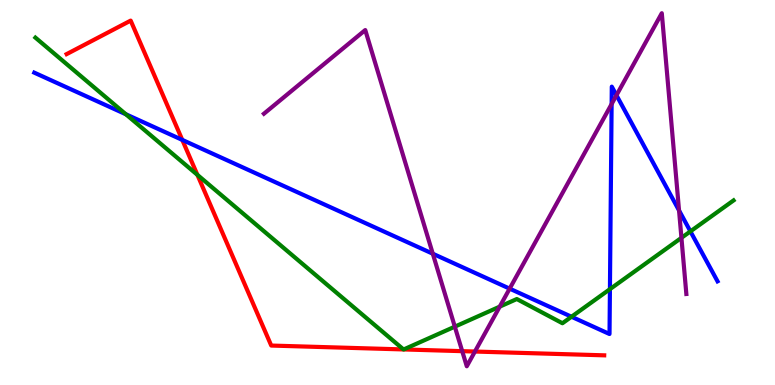[{'lines': ['blue', 'red'], 'intersections': [{'x': 2.35, 'y': 6.37}]}, {'lines': ['green', 'red'], 'intersections': [{'x': 2.55, 'y': 5.46}, {'x': 5.21, 'y': 0.924}, {'x': 5.21, 'y': 0.924}]}, {'lines': ['purple', 'red'], 'intersections': [{'x': 5.96, 'y': 0.879}, {'x': 6.13, 'y': 0.869}]}, {'lines': ['blue', 'green'], 'intersections': [{'x': 1.62, 'y': 7.03}, {'x': 7.37, 'y': 1.77}, {'x': 7.87, 'y': 2.49}, {'x': 8.91, 'y': 3.99}]}, {'lines': ['blue', 'purple'], 'intersections': [{'x': 5.58, 'y': 3.41}, {'x': 6.58, 'y': 2.5}, {'x': 7.89, 'y': 7.3}, {'x': 7.95, 'y': 7.53}, {'x': 8.76, 'y': 4.53}]}, {'lines': ['green', 'purple'], 'intersections': [{'x': 5.87, 'y': 1.52}, {'x': 6.45, 'y': 2.04}, {'x': 8.79, 'y': 3.82}]}]